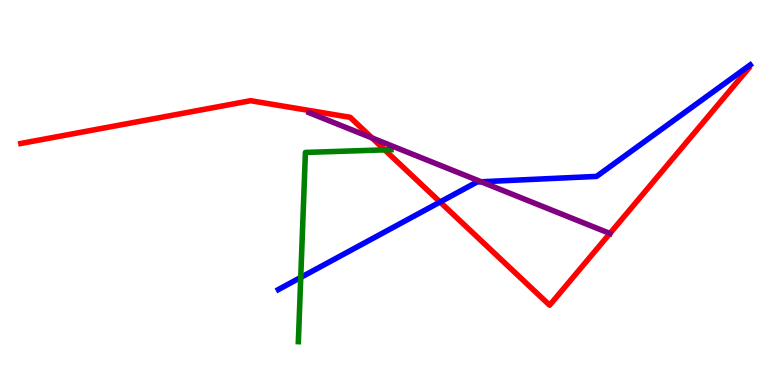[{'lines': ['blue', 'red'], 'intersections': [{'x': 5.68, 'y': 4.75}]}, {'lines': ['green', 'red'], 'intersections': [{'x': 4.96, 'y': 6.11}]}, {'lines': ['purple', 'red'], 'intersections': [{'x': 4.8, 'y': 6.42}, {'x': 7.87, 'y': 3.94}]}, {'lines': ['blue', 'green'], 'intersections': [{'x': 3.88, 'y': 2.79}]}, {'lines': ['blue', 'purple'], 'intersections': [{'x': 6.21, 'y': 5.28}]}, {'lines': ['green', 'purple'], 'intersections': []}]